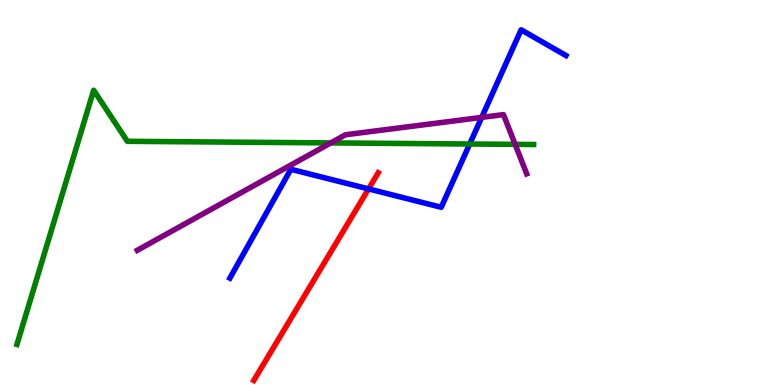[{'lines': ['blue', 'red'], 'intersections': [{'x': 4.76, 'y': 5.09}]}, {'lines': ['green', 'red'], 'intersections': []}, {'lines': ['purple', 'red'], 'intersections': []}, {'lines': ['blue', 'green'], 'intersections': [{'x': 6.06, 'y': 6.26}]}, {'lines': ['blue', 'purple'], 'intersections': [{'x': 6.22, 'y': 6.95}]}, {'lines': ['green', 'purple'], 'intersections': [{'x': 4.27, 'y': 6.29}, {'x': 6.65, 'y': 6.25}]}]